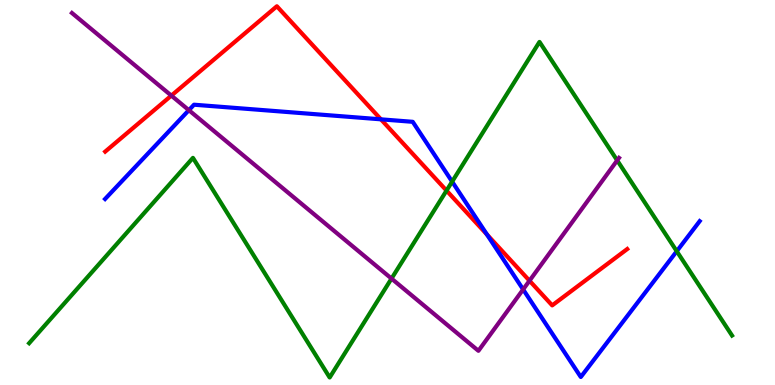[{'lines': ['blue', 'red'], 'intersections': [{'x': 4.92, 'y': 6.9}, {'x': 6.28, 'y': 3.91}]}, {'lines': ['green', 'red'], 'intersections': [{'x': 5.76, 'y': 5.05}]}, {'lines': ['purple', 'red'], 'intersections': [{'x': 2.21, 'y': 7.52}, {'x': 6.83, 'y': 2.71}]}, {'lines': ['blue', 'green'], 'intersections': [{'x': 5.83, 'y': 5.28}, {'x': 8.73, 'y': 3.47}]}, {'lines': ['blue', 'purple'], 'intersections': [{'x': 2.44, 'y': 7.14}, {'x': 6.75, 'y': 2.48}]}, {'lines': ['green', 'purple'], 'intersections': [{'x': 5.05, 'y': 2.76}, {'x': 7.96, 'y': 5.83}]}]